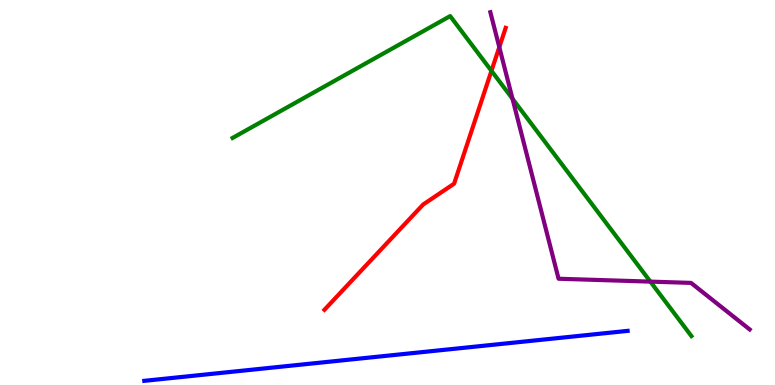[{'lines': ['blue', 'red'], 'intersections': []}, {'lines': ['green', 'red'], 'intersections': [{'x': 6.34, 'y': 8.16}]}, {'lines': ['purple', 'red'], 'intersections': [{'x': 6.44, 'y': 8.78}]}, {'lines': ['blue', 'green'], 'intersections': []}, {'lines': ['blue', 'purple'], 'intersections': []}, {'lines': ['green', 'purple'], 'intersections': [{'x': 6.61, 'y': 7.43}, {'x': 8.39, 'y': 2.69}]}]